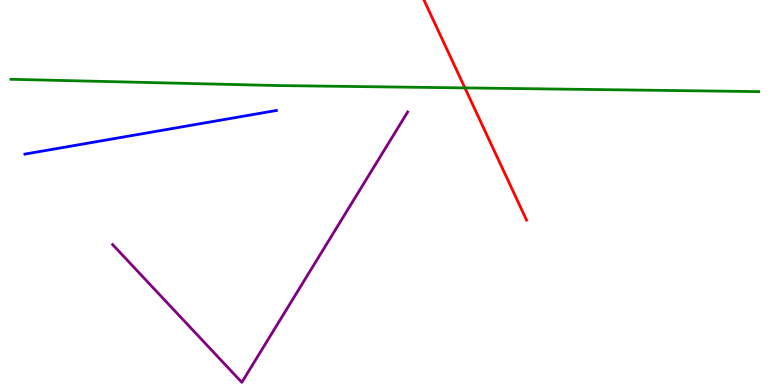[{'lines': ['blue', 'red'], 'intersections': []}, {'lines': ['green', 'red'], 'intersections': [{'x': 6.0, 'y': 7.72}]}, {'lines': ['purple', 'red'], 'intersections': []}, {'lines': ['blue', 'green'], 'intersections': []}, {'lines': ['blue', 'purple'], 'intersections': []}, {'lines': ['green', 'purple'], 'intersections': []}]